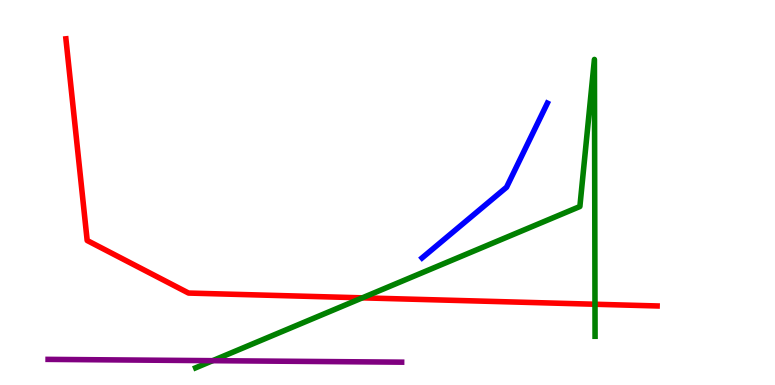[{'lines': ['blue', 'red'], 'intersections': []}, {'lines': ['green', 'red'], 'intersections': [{'x': 4.68, 'y': 2.26}, {'x': 7.68, 'y': 2.1}]}, {'lines': ['purple', 'red'], 'intersections': []}, {'lines': ['blue', 'green'], 'intersections': []}, {'lines': ['blue', 'purple'], 'intersections': []}, {'lines': ['green', 'purple'], 'intersections': [{'x': 2.74, 'y': 0.632}]}]